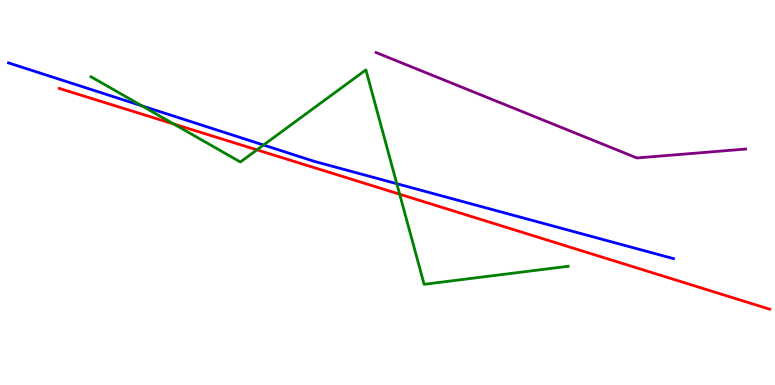[{'lines': ['blue', 'red'], 'intersections': []}, {'lines': ['green', 'red'], 'intersections': [{'x': 2.24, 'y': 6.78}, {'x': 3.32, 'y': 6.11}, {'x': 5.16, 'y': 4.96}]}, {'lines': ['purple', 'red'], 'intersections': []}, {'lines': ['blue', 'green'], 'intersections': [{'x': 1.83, 'y': 7.25}, {'x': 3.4, 'y': 6.23}, {'x': 5.12, 'y': 5.23}]}, {'lines': ['blue', 'purple'], 'intersections': []}, {'lines': ['green', 'purple'], 'intersections': []}]